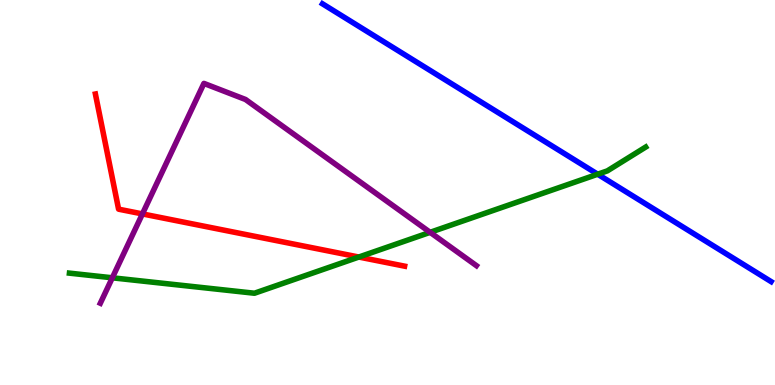[{'lines': ['blue', 'red'], 'intersections': []}, {'lines': ['green', 'red'], 'intersections': [{'x': 4.63, 'y': 3.32}]}, {'lines': ['purple', 'red'], 'intersections': [{'x': 1.84, 'y': 4.44}]}, {'lines': ['blue', 'green'], 'intersections': [{'x': 7.71, 'y': 5.47}]}, {'lines': ['blue', 'purple'], 'intersections': []}, {'lines': ['green', 'purple'], 'intersections': [{'x': 1.45, 'y': 2.78}, {'x': 5.55, 'y': 3.97}]}]